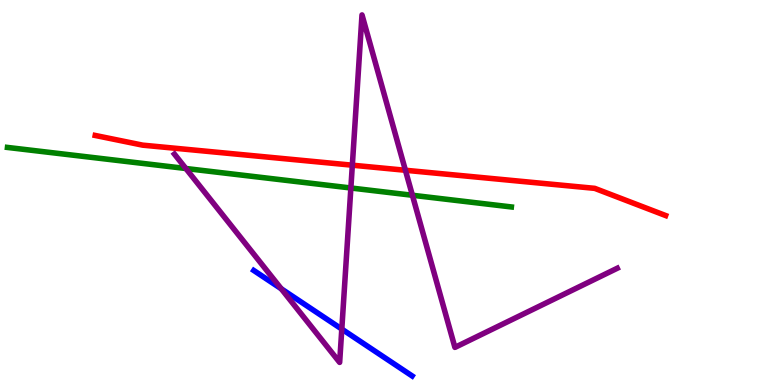[{'lines': ['blue', 'red'], 'intersections': []}, {'lines': ['green', 'red'], 'intersections': []}, {'lines': ['purple', 'red'], 'intersections': [{'x': 4.55, 'y': 5.71}, {'x': 5.23, 'y': 5.58}]}, {'lines': ['blue', 'green'], 'intersections': []}, {'lines': ['blue', 'purple'], 'intersections': [{'x': 3.63, 'y': 2.5}, {'x': 4.41, 'y': 1.45}]}, {'lines': ['green', 'purple'], 'intersections': [{'x': 2.4, 'y': 5.62}, {'x': 4.53, 'y': 5.12}, {'x': 5.32, 'y': 4.93}]}]